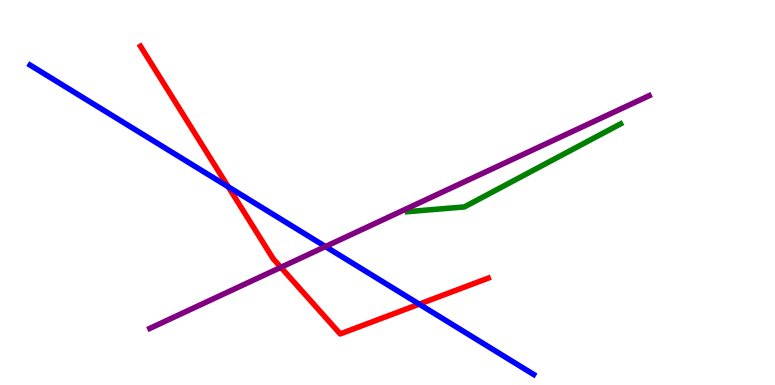[{'lines': ['blue', 'red'], 'intersections': [{'x': 2.95, 'y': 5.15}, {'x': 5.41, 'y': 2.1}]}, {'lines': ['green', 'red'], 'intersections': []}, {'lines': ['purple', 'red'], 'intersections': [{'x': 3.62, 'y': 3.06}]}, {'lines': ['blue', 'green'], 'intersections': []}, {'lines': ['blue', 'purple'], 'intersections': [{'x': 4.2, 'y': 3.6}]}, {'lines': ['green', 'purple'], 'intersections': []}]